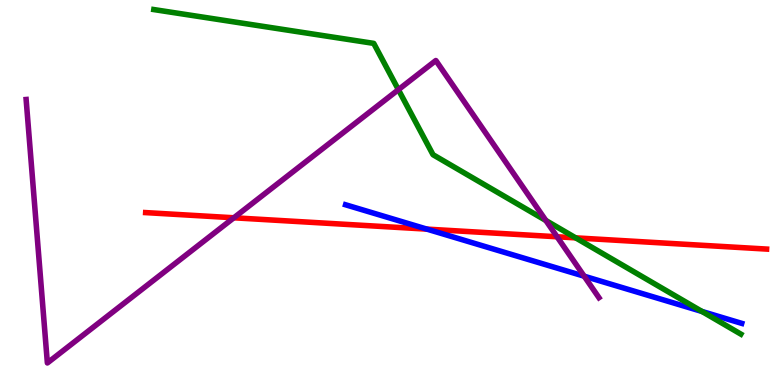[{'lines': ['blue', 'red'], 'intersections': [{'x': 5.51, 'y': 4.05}]}, {'lines': ['green', 'red'], 'intersections': [{'x': 7.43, 'y': 3.82}]}, {'lines': ['purple', 'red'], 'intersections': [{'x': 3.02, 'y': 4.34}, {'x': 7.19, 'y': 3.85}]}, {'lines': ['blue', 'green'], 'intersections': [{'x': 9.06, 'y': 1.91}]}, {'lines': ['blue', 'purple'], 'intersections': [{'x': 7.54, 'y': 2.83}]}, {'lines': ['green', 'purple'], 'intersections': [{'x': 5.14, 'y': 7.67}, {'x': 7.04, 'y': 4.27}]}]